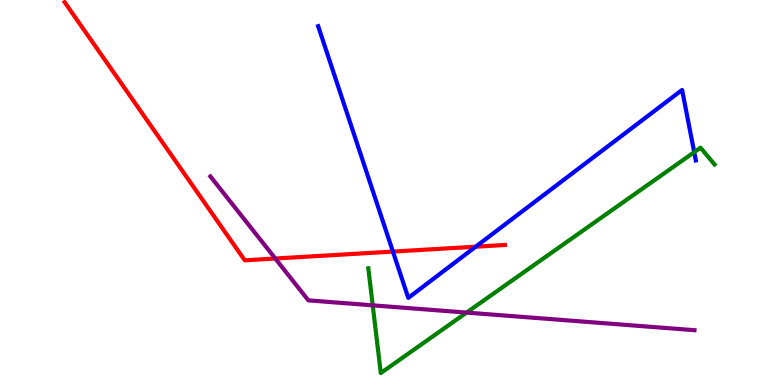[{'lines': ['blue', 'red'], 'intersections': [{'x': 5.07, 'y': 3.47}, {'x': 6.14, 'y': 3.59}]}, {'lines': ['green', 'red'], 'intersections': []}, {'lines': ['purple', 'red'], 'intersections': [{'x': 3.55, 'y': 3.29}]}, {'lines': ['blue', 'green'], 'intersections': [{'x': 8.96, 'y': 6.05}]}, {'lines': ['blue', 'purple'], 'intersections': []}, {'lines': ['green', 'purple'], 'intersections': [{'x': 4.81, 'y': 2.07}, {'x': 6.02, 'y': 1.88}]}]